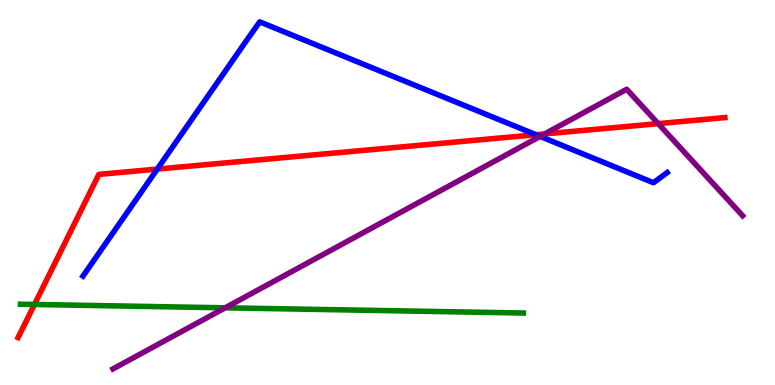[{'lines': ['blue', 'red'], 'intersections': [{'x': 2.03, 'y': 5.61}, {'x': 6.92, 'y': 6.5}]}, {'lines': ['green', 'red'], 'intersections': [{'x': 0.445, 'y': 2.09}]}, {'lines': ['purple', 'red'], 'intersections': [{'x': 7.03, 'y': 6.52}, {'x': 8.49, 'y': 6.79}]}, {'lines': ['blue', 'green'], 'intersections': []}, {'lines': ['blue', 'purple'], 'intersections': [{'x': 6.97, 'y': 6.46}]}, {'lines': ['green', 'purple'], 'intersections': [{'x': 2.91, 'y': 2.0}]}]